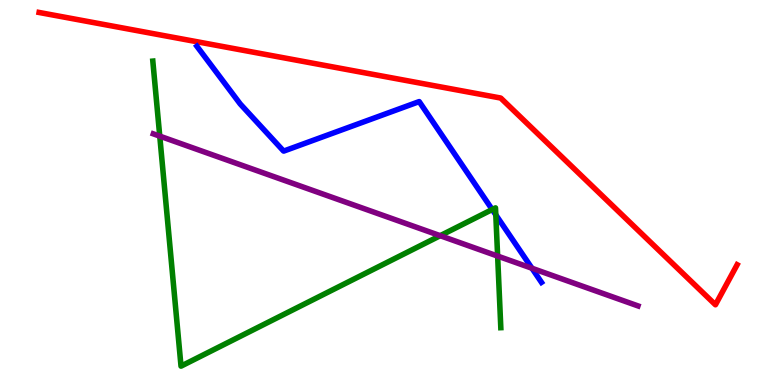[{'lines': ['blue', 'red'], 'intersections': []}, {'lines': ['green', 'red'], 'intersections': []}, {'lines': ['purple', 'red'], 'intersections': []}, {'lines': ['blue', 'green'], 'intersections': [{'x': 6.35, 'y': 4.56}, {'x': 6.4, 'y': 4.42}]}, {'lines': ['blue', 'purple'], 'intersections': [{'x': 6.86, 'y': 3.03}]}, {'lines': ['green', 'purple'], 'intersections': [{'x': 2.06, 'y': 6.46}, {'x': 5.68, 'y': 3.88}, {'x': 6.42, 'y': 3.35}]}]